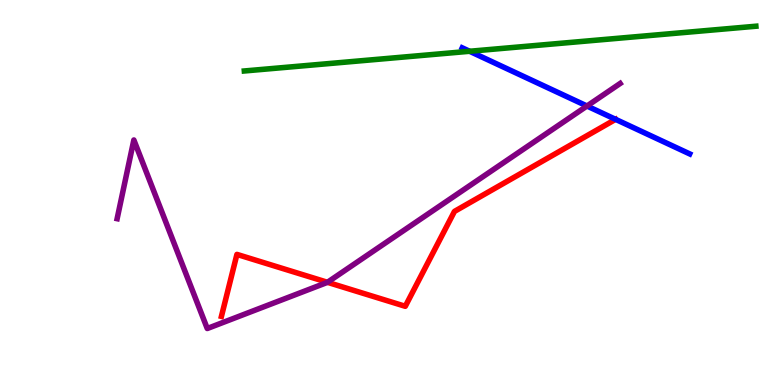[{'lines': ['blue', 'red'], 'intersections': [{'x': 7.94, 'y': 6.9}]}, {'lines': ['green', 'red'], 'intersections': []}, {'lines': ['purple', 'red'], 'intersections': [{'x': 4.23, 'y': 2.67}]}, {'lines': ['blue', 'green'], 'intersections': [{'x': 6.06, 'y': 8.67}]}, {'lines': ['blue', 'purple'], 'intersections': [{'x': 7.57, 'y': 7.25}]}, {'lines': ['green', 'purple'], 'intersections': []}]